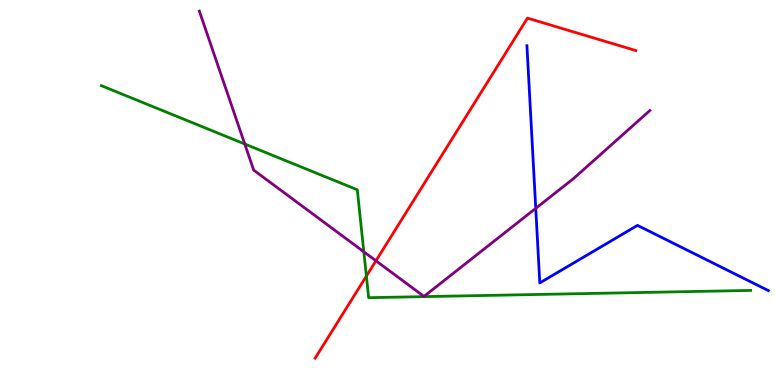[{'lines': ['blue', 'red'], 'intersections': []}, {'lines': ['green', 'red'], 'intersections': [{'x': 4.73, 'y': 2.83}]}, {'lines': ['purple', 'red'], 'intersections': [{'x': 4.85, 'y': 3.23}]}, {'lines': ['blue', 'green'], 'intersections': []}, {'lines': ['blue', 'purple'], 'intersections': [{'x': 6.91, 'y': 4.59}]}, {'lines': ['green', 'purple'], 'intersections': [{'x': 3.16, 'y': 6.26}, {'x': 4.69, 'y': 3.46}]}]